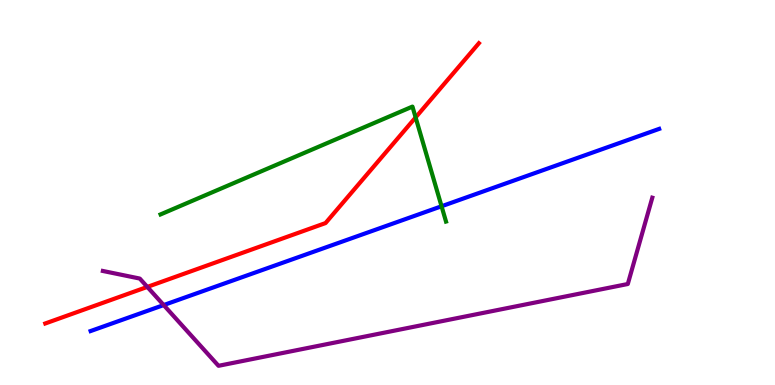[{'lines': ['blue', 'red'], 'intersections': []}, {'lines': ['green', 'red'], 'intersections': [{'x': 5.36, 'y': 6.95}]}, {'lines': ['purple', 'red'], 'intersections': [{'x': 1.9, 'y': 2.55}]}, {'lines': ['blue', 'green'], 'intersections': [{'x': 5.7, 'y': 4.64}]}, {'lines': ['blue', 'purple'], 'intersections': [{'x': 2.11, 'y': 2.08}]}, {'lines': ['green', 'purple'], 'intersections': []}]